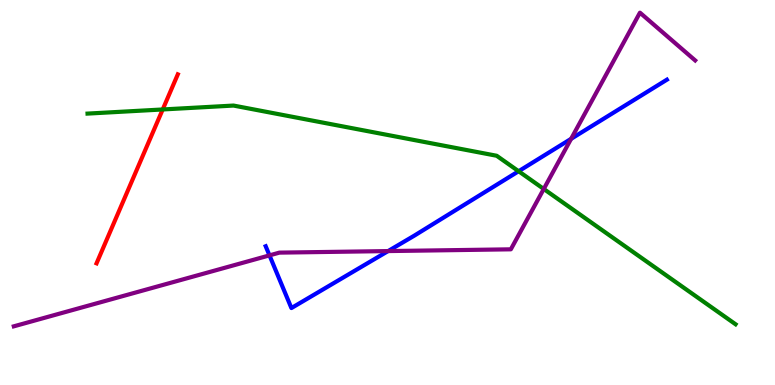[{'lines': ['blue', 'red'], 'intersections': []}, {'lines': ['green', 'red'], 'intersections': [{'x': 2.1, 'y': 7.16}]}, {'lines': ['purple', 'red'], 'intersections': []}, {'lines': ['blue', 'green'], 'intersections': [{'x': 6.69, 'y': 5.55}]}, {'lines': ['blue', 'purple'], 'intersections': [{'x': 3.48, 'y': 3.37}, {'x': 5.01, 'y': 3.48}, {'x': 7.37, 'y': 6.39}]}, {'lines': ['green', 'purple'], 'intersections': [{'x': 7.02, 'y': 5.09}]}]